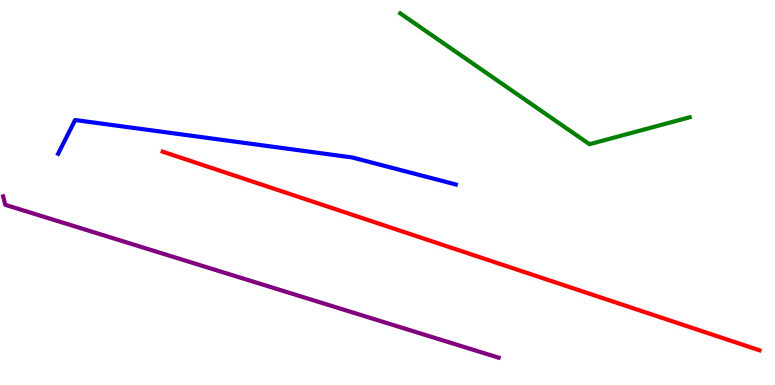[{'lines': ['blue', 'red'], 'intersections': []}, {'lines': ['green', 'red'], 'intersections': []}, {'lines': ['purple', 'red'], 'intersections': []}, {'lines': ['blue', 'green'], 'intersections': []}, {'lines': ['blue', 'purple'], 'intersections': []}, {'lines': ['green', 'purple'], 'intersections': []}]